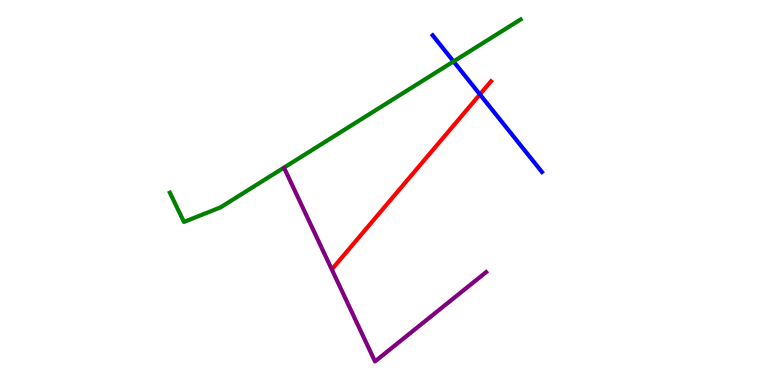[{'lines': ['blue', 'red'], 'intersections': [{'x': 6.19, 'y': 7.55}]}, {'lines': ['green', 'red'], 'intersections': []}, {'lines': ['purple', 'red'], 'intersections': []}, {'lines': ['blue', 'green'], 'intersections': [{'x': 5.85, 'y': 8.4}]}, {'lines': ['blue', 'purple'], 'intersections': []}, {'lines': ['green', 'purple'], 'intersections': []}]